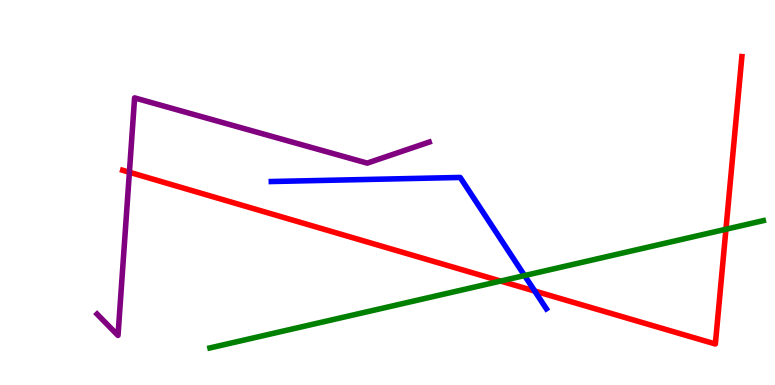[{'lines': ['blue', 'red'], 'intersections': [{'x': 6.9, 'y': 2.44}]}, {'lines': ['green', 'red'], 'intersections': [{'x': 6.46, 'y': 2.7}, {'x': 9.37, 'y': 4.05}]}, {'lines': ['purple', 'red'], 'intersections': [{'x': 1.67, 'y': 5.53}]}, {'lines': ['blue', 'green'], 'intersections': [{'x': 6.77, 'y': 2.84}]}, {'lines': ['blue', 'purple'], 'intersections': []}, {'lines': ['green', 'purple'], 'intersections': []}]